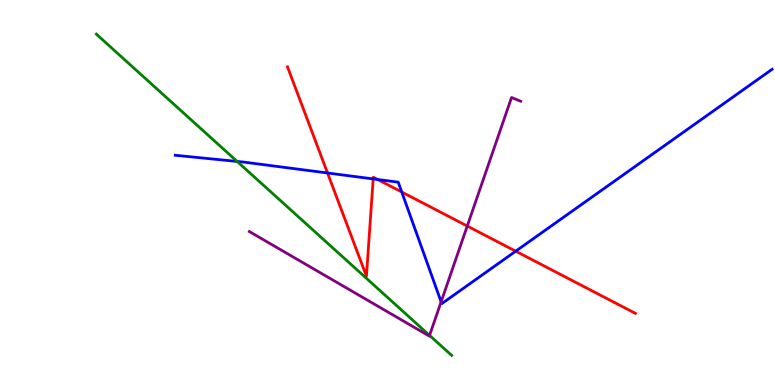[{'lines': ['blue', 'red'], 'intersections': [{'x': 4.23, 'y': 5.51}, {'x': 4.82, 'y': 5.35}, {'x': 4.87, 'y': 5.34}, {'x': 5.18, 'y': 5.01}, {'x': 6.65, 'y': 3.48}]}, {'lines': ['green', 'red'], 'intersections': []}, {'lines': ['purple', 'red'], 'intersections': [{'x': 6.03, 'y': 4.13}]}, {'lines': ['blue', 'green'], 'intersections': [{'x': 3.06, 'y': 5.81}]}, {'lines': ['blue', 'purple'], 'intersections': [{'x': 5.69, 'y': 2.16}]}, {'lines': ['green', 'purple'], 'intersections': [{'x': 5.54, 'y': 1.29}]}]